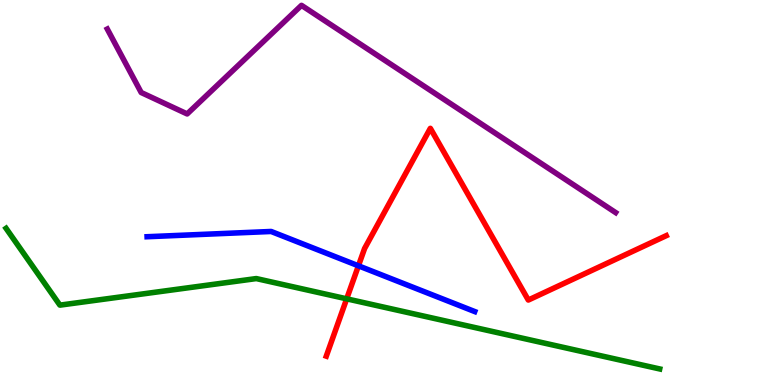[{'lines': ['blue', 'red'], 'intersections': [{'x': 4.62, 'y': 3.1}]}, {'lines': ['green', 'red'], 'intersections': [{'x': 4.47, 'y': 2.24}]}, {'lines': ['purple', 'red'], 'intersections': []}, {'lines': ['blue', 'green'], 'intersections': []}, {'lines': ['blue', 'purple'], 'intersections': []}, {'lines': ['green', 'purple'], 'intersections': []}]